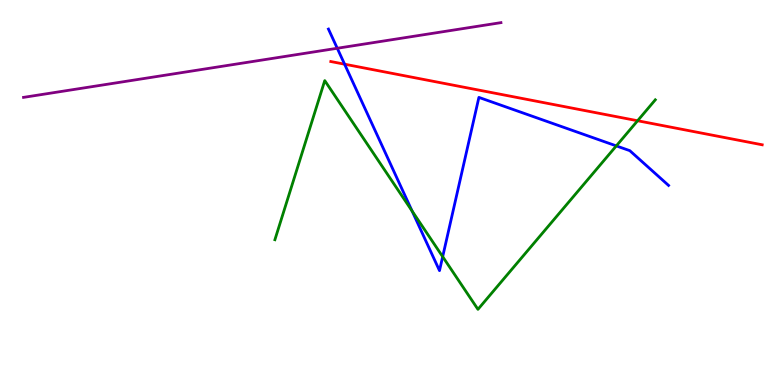[{'lines': ['blue', 'red'], 'intersections': [{'x': 4.45, 'y': 8.33}]}, {'lines': ['green', 'red'], 'intersections': [{'x': 8.23, 'y': 6.86}]}, {'lines': ['purple', 'red'], 'intersections': []}, {'lines': ['blue', 'green'], 'intersections': [{'x': 5.32, 'y': 4.52}, {'x': 5.71, 'y': 3.33}, {'x': 7.95, 'y': 6.21}]}, {'lines': ['blue', 'purple'], 'intersections': [{'x': 4.35, 'y': 8.75}]}, {'lines': ['green', 'purple'], 'intersections': []}]